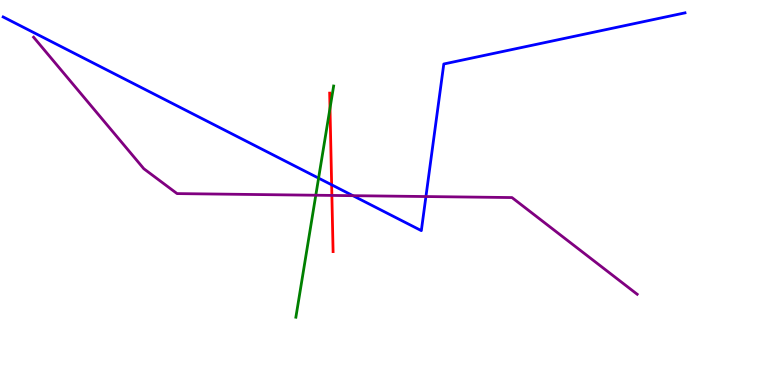[{'lines': ['blue', 'red'], 'intersections': [{'x': 4.28, 'y': 5.2}]}, {'lines': ['green', 'red'], 'intersections': [{'x': 4.26, 'y': 7.19}]}, {'lines': ['purple', 'red'], 'intersections': [{'x': 4.28, 'y': 4.92}]}, {'lines': ['blue', 'green'], 'intersections': [{'x': 4.11, 'y': 5.37}]}, {'lines': ['blue', 'purple'], 'intersections': [{'x': 4.55, 'y': 4.92}, {'x': 5.5, 'y': 4.9}]}, {'lines': ['green', 'purple'], 'intersections': [{'x': 4.07, 'y': 4.93}]}]